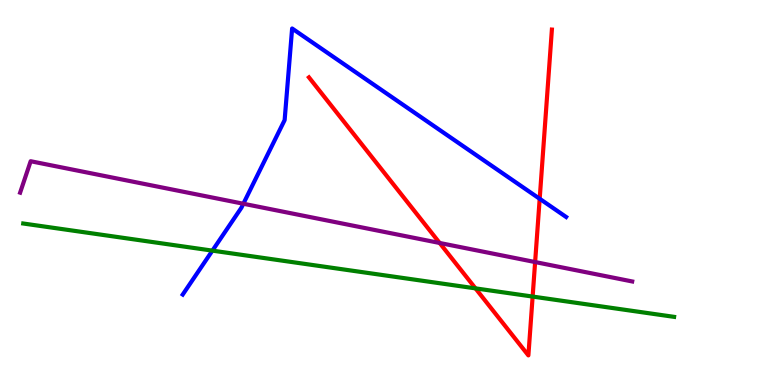[{'lines': ['blue', 'red'], 'intersections': [{'x': 6.96, 'y': 4.84}]}, {'lines': ['green', 'red'], 'intersections': [{'x': 6.14, 'y': 2.51}, {'x': 6.87, 'y': 2.3}]}, {'lines': ['purple', 'red'], 'intersections': [{'x': 5.67, 'y': 3.69}, {'x': 6.9, 'y': 3.19}]}, {'lines': ['blue', 'green'], 'intersections': [{'x': 2.74, 'y': 3.49}]}, {'lines': ['blue', 'purple'], 'intersections': [{'x': 3.14, 'y': 4.71}]}, {'lines': ['green', 'purple'], 'intersections': []}]